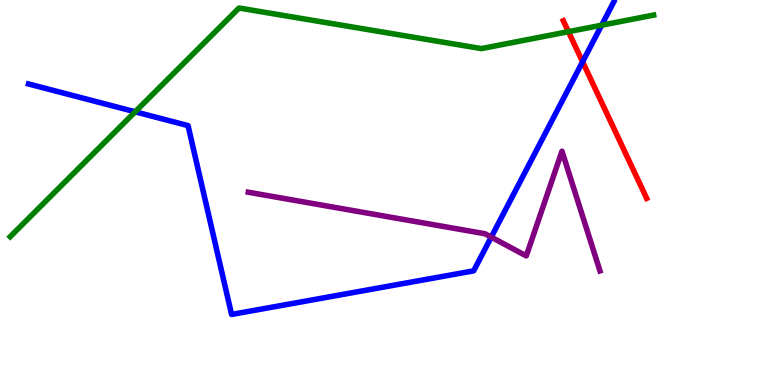[{'lines': ['blue', 'red'], 'intersections': [{'x': 7.52, 'y': 8.39}]}, {'lines': ['green', 'red'], 'intersections': [{'x': 7.33, 'y': 9.18}]}, {'lines': ['purple', 'red'], 'intersections': []}, {'lines': ['blue', 'green'], 'intersections': [{'x': 1.74, 'y': 7.1}, {'x': 7.76, 'y': 9.35}]}, {'lines': ['blue', 'purple'], 'intersections': [{'x': 6.34, 'y': 3.84}]}, {'lines': ['green', 'purple'], 'intersections': []}]